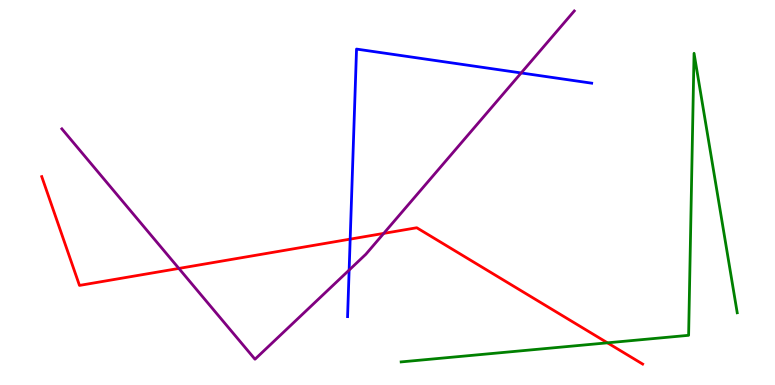[{'lines': ['blue', 'red'], 'intersections': [{'x': 4.52, 'y': 3.79}]}, {'lines': ['green', 'red'], 'intersections': [{'x': 7.84, 'y': 1.1}]}, {'lines': ['purple', 'red'], 'intersections': [{'x': 2.31, 'y': 3.03}, {'x': 4.95, 'y': 3.94}]}, {'lines': ['blue', 'green'], 'intersections': []}, {'lines': ['blue', 'purple'], 'intersections': [{'x': 4.5, 'y': 2.99}, {'x': 6.72, 'y': 8.11}]}, {'lines': ['green', 'purple'], 'intersections': []}]